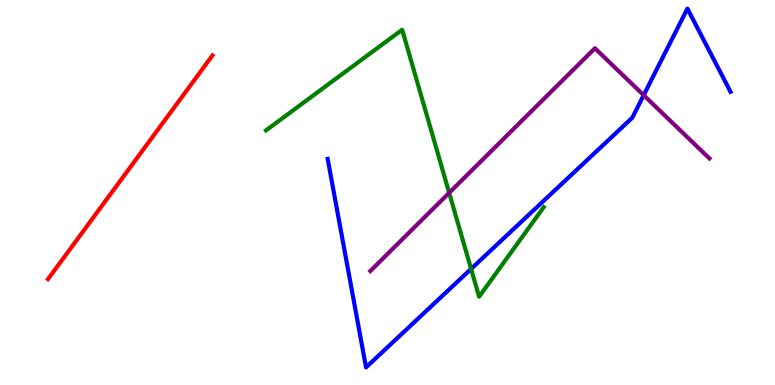[{'lines': ['blue', 'red'], 'intersections': []}, {'lines': ['green', 'red'], 'intersections': []}, {'lines': ['purple', 'red'], 'intersections': []}, {'lines': ['blue', 'green'], 'intersections': [{'x': 6.08, 'y': 3.02}]}, {'lines': ['blue', 'purple'], 'intersections': [{'x': 8.31, 'y': 7.53}]}, {'lines': ['green', 'purple'], 'intersections': [{'x': 5.8, 'y': 4.99}]}]